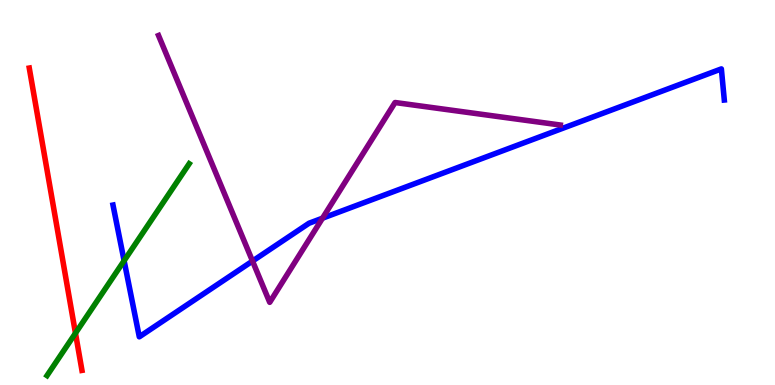[{'lines': ['blue', 'red'], 'intersections': []}, {'lines': ['green', 'red'], 'intersections': [{'x': 0.974, 'y': 1.35}]}, {'lines': ['purple', 'red'], 'intersections': []}, {'lines': ['blue', 'green'], 'intersections': [{'x': 1.6, 'y': 3.23}]}, {'lines': ['blue', 'purple'], 'intersections': [{'x': 3.26, 'y': 3.22}, {'x': 4.16, 'y': 4.33}]}, {'lines': ['green', 'purple'], 'intersections': []}]